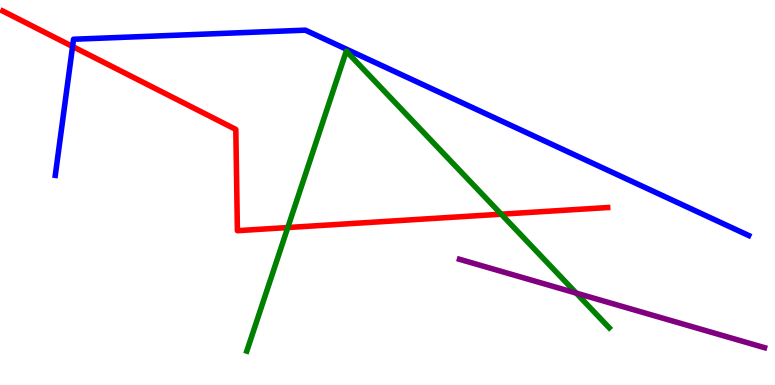[{'lines': ['blue', 'red'], 'intersections': [{'x': 0.936, 'y': 8.79}]}, {'lines': ['green', 'red'], 'intersections': [{'x': 3.71, 'y': 4.09}, {'x': 6.47, 'y': 4.44}]}, {'lines': ['purple', 'red'], 'intersections': []}, {'lines': ['blue', 'green'], 'intersections': []}, {'lines': ['blue', 'purple'], 'intersections': []}, {'lines': ['green', 'purple'], 'intersections': [{'x': 7.44, 'y': 2.39}]}]